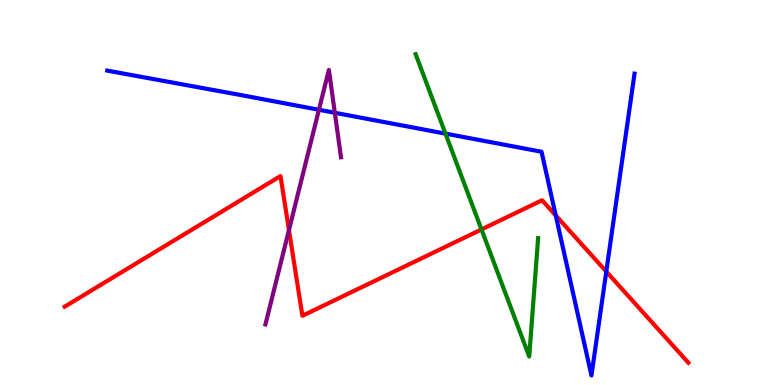[{'lines': ['blue', 'red'], 'intersections': [{'x': 7.17, 'y': 4.4}, {'x': 7.82, 'y': 2.95}]}, {'lines': ['green', 'red'], 'intersections': [{'x': 6.21, 'y': 4.04}]}, {'lines': ['purple', 'red'], 'intersections': [{'x': 3.73, 'y': 4.02}]}, {'lines': ['blue', 'green'], 'intersections': [{'x': 5.75, 'y': 6.53}]}, {'lines': ['blue', 'purple'], 'intersections': [{'x': 4.12, 'y': 7.15}, {'x': 4.32, 'y': 7.07}]}, {'lines': ['green', 'purple'], 'intersections': []}]